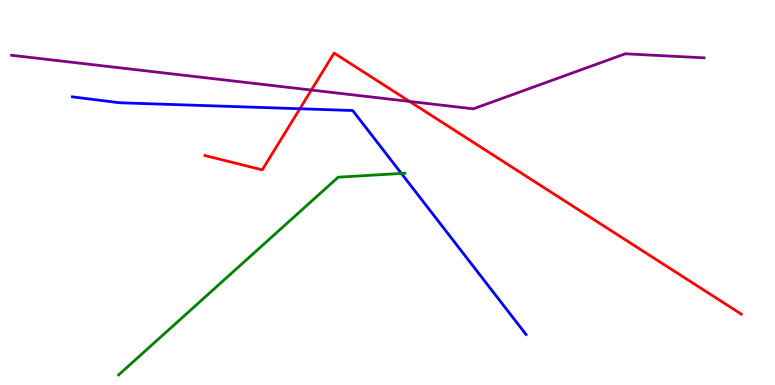[{'lines': ['blue', 'red'], 'intersections': [{'x': 3.87, 'y': 7.18}]}, {'lines': ['green', 'red'], 'intersections': []}, {'lines': ['purple', 'red'], 'intersections': [{'x': 4.02, 'y': 7.66}, {'x': 5.28, 'y': 7.37}]}, {'lines': ['blue', 'green'], 'intersections': [{'x': 5.18, 'y': 5.5}]}, {'lines': ['blue', 'purple'], 'intersections': []}, {'lines': ['green', 'purple'], 'intersections': []}]